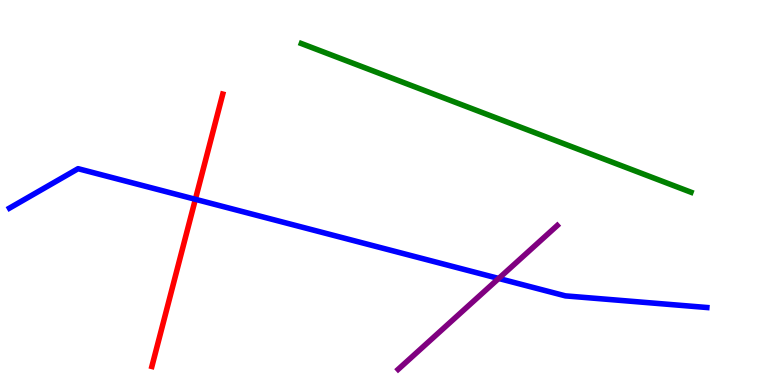[{'lines': ['blue', 'red'], 'intersections': [{'x': 2.52, 'y': 4.82}]}, {'lines': ['green', 'red'], 'intersections': []}, {'lines': ['purple', 'red'], 'intersections': []}, {'lines': ['blue', 'green'], 'intersections': []}, {'lines': ['blue', 'purple'], 'intersections': [{'x': 6.43, 'y': 2.77}]}, {'lines': ['green', 'purple'], 'intersections': []}]